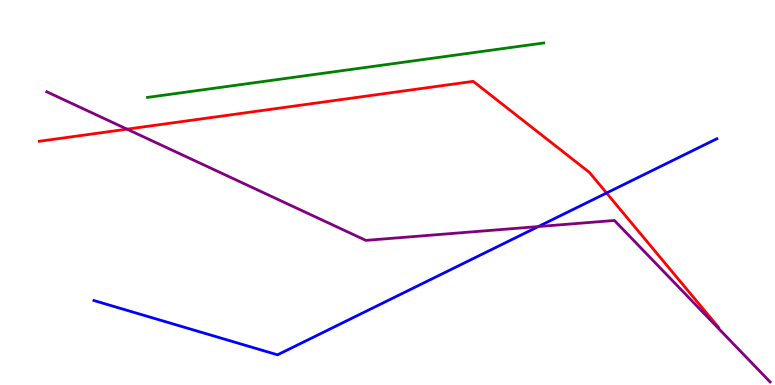[{'lines': ['blue', 'red'], 'intersections': [{'x': 7.83, 'y': 4.99}]}, {'lines': ['green', 'red'], 'intersections': []}, {'lines': ['purple', 'red'], 'intersections': [{'x': 1.64, 'y': 6.65}]}, {'lines': ['blue', 'green'], 'intersections': []}, {'lines': ['blue', 'purple'], 'intersections': [{'x': 6.95, 'y': 4.12}]}, {'lines': ['green', 'purple'], 'intersections': []}]